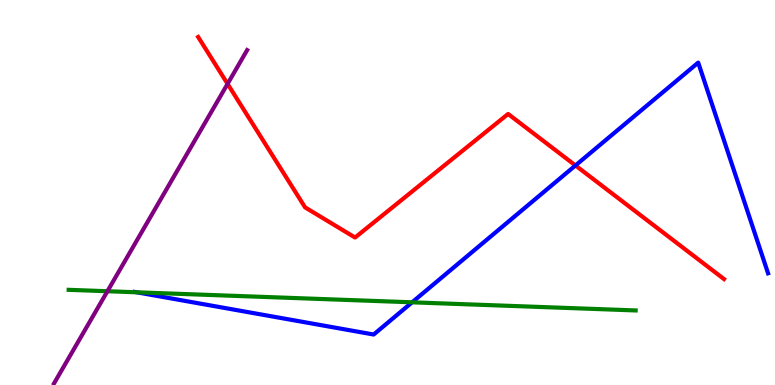[{'lines': ['blue', 'red'], 'intersections': [{'x': 7.43, 'y': 5.7}]}, {'lines': ['green', 'red'], 'intersections': []}, {'lines': ['purple', 'red'], 'intersections': [{'x': 2.94, 'y': 7.82}]}, {'lines': ['blue', 'green'], 'intersections': [{'x': 1.76, 'y': 2.41}, {'x': 5.32, 'y': 2.15}]}, {'lines': ['blue', 'purple'], 'intersections': []}, {'lines': ['green', 'purple'], 'intersections': [{'x': 1.39, 'y': 2.44}]}]